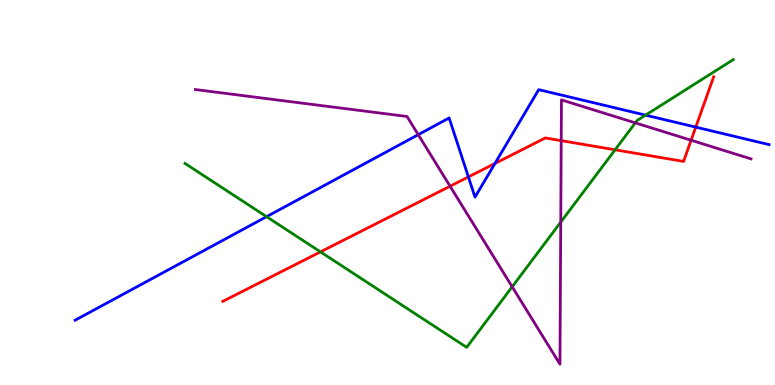[{'lines': ['blue', 'red'], 'intersections': [{'x': 6.04, 'y': 5.4}, {'x': 6.39, 'y': 5.75}, {'x': 8.98, 'y': 6.7}]}, {'lines': ['green', 'red'], 'intersections': [{'x': 4.13, 'y': 3.46}, {'x': 7.94, 'y': 6.11}]}, {'lines': ['purple', 'red'], 'intersections': [{'x': 5.81, 'y': 5.16}, {'x': 7.24, 'y': 6.35}, {'x': 8.92, 'y': 6.36}]}, {'lines': ['blue', 'green'], 'intersections': [{'x': 3.44, 'y': 4.37}, {'x': 8.33, 'y': 7.01}]}, {'lines': ['blue', 'purple'], 'intersections': [{'x': 5.4, 'y': 6.5}]}, {'lines': ['green', 'purple'], 'intersections': [{'x': 6.61, 'y': 2.55}, {'x': 7.24, 'y': 4.23}, {'x': 8.2, 'y': 6.81}]}]